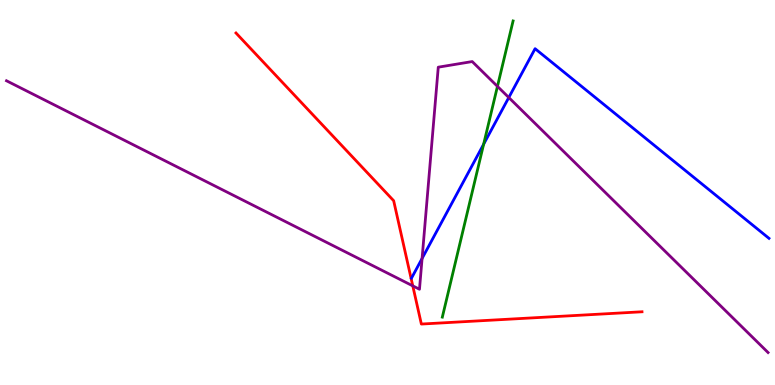[{'lines': ['blue', 'red'], 'intersections': []}, {'lines': ['green', 'red'], 'intersections': []}, {'lines': ['purple', 'red'], 'intersections': [{'x': 5.33, 'y': 2.57}]}, {'lines': ['blue', 'green'], 'intersections': [{'x': 6.24, 'y': 6.25}]}, {'lines': ['blue', 'purple'], 'intersections': [{'x': 5.45, 'y': 3.29}, {'x': 6.56, 'y': 7.47}]}, {'lines': ['green', 'purple'], 'intersections': [{'x': 6.42, 'y': 7.76}]}]